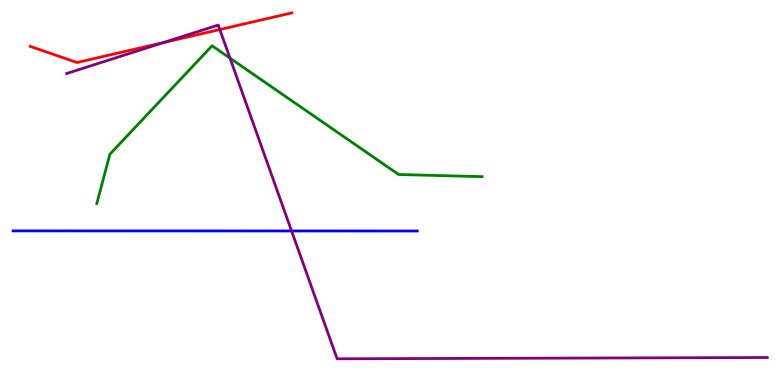[{'lines': ['blue', 'red'], 'intersections': []}, {'lines': ['green', 'red'], 'intersections': []}, {'lines': ['purple', 'red'], 'intersections': [{'x': 2.11, 'y': 8.9}, {'x': 2.84, 'y': 9.23}]}, {'lines': ['blue', 'green'], 'intersections': []}, {'lines': ['blue', 'purple'], 'intersections': [{'x': 3.76, 'y': 4.0}]}, {'lines': ['green', 'purple'], 'intersections': [{'x': 2.97, 'y': 8.49}]}]